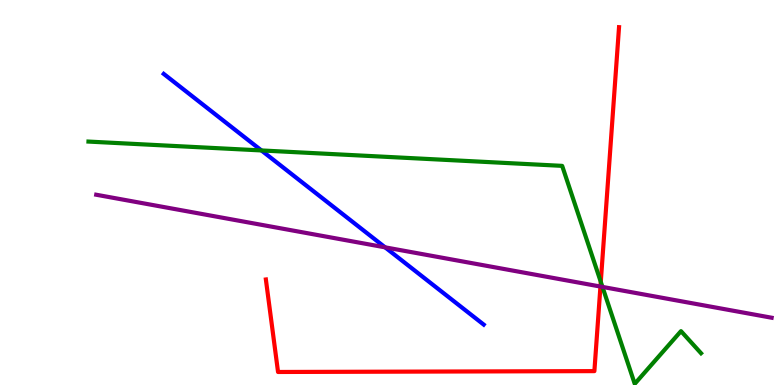[{'lines': ['blue', 'red'], 'intersections': []}, {'lines': ['green', 'red'], 'intersections': [{'x': 7.75, 'y': 2.68}]}, {'lines': ['purple', 'red'], 'intersections': [{'x': 7.75, 'y': 2.56}]}, {'lines': ['blue', 'green'], 'intersections': [{'x': 3.37, 'y': 6.09}]}, {'lines': ['blue', 'purple'], 'intersections': [{'x': 4.97, 'y': 3.58}]}, {'lines': ['green', 'purple'], 'intersections': [{'x': 7.77, 'y': 2.55}]}]